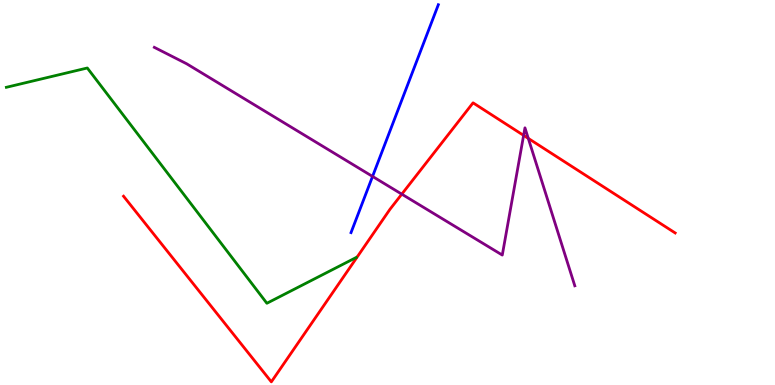[{'lines': ['blue', 'red'], 'intersections': []}, {'lines': ['green', 'red'], 'intersections': []}, {'lines': ['purple', 'red'], 'intersections': [{'x': 5.18, 'y': 4.96}, {'x': 6.76, 'y': 6.48}, {'x': 6.82, 'y': 6.41}]}, {'lines': ['blue', 'green'], 'intersections': []}, {'lines': ['blue', 'purple'], 'intersections': [{'x': 4.81, 'y': 5.42}]}, {'lines': ['green', 'purple'], 'intersections': []}]